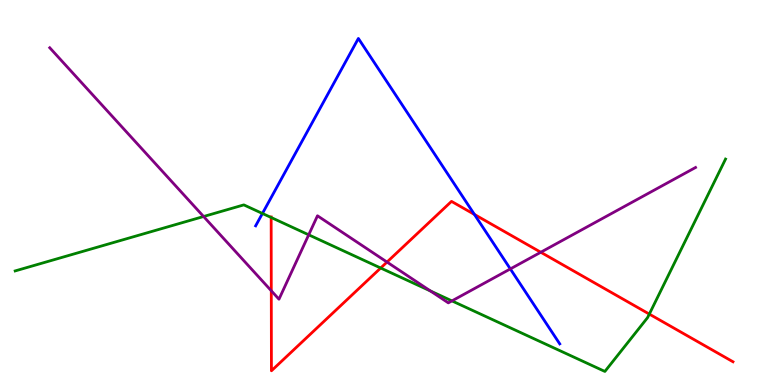[{'lines': ['blue', 'red'], 'intersections': [{'x': 6.12, 'y': 4.43}]}, {'lines': ['green', 'red'], 'intersections': [{'x': 3.5, 'y': 4.35}, {'x': 4.91, 'y': 3.04}, {'x': 8.38, 'y': 1.84}]}, {'lines': ['purple', 'red'], 'intersections': [{'x': 3.5, 'y': 2.45}, {'x': 4.99, 'y': 3.19}, {'x': 6.98, 'y': 3.45}]}, {'lines': ['blue', 'green'], 'intersections': [{'x': 3.39, 'y': 4.46}]}, {'lines': ['blue', 'purple'], 'intersections': [{'x': 6.58, 'y': 3.02}]}, {'lines': ['green', 'purple'], 'intersections': [{'x': 2.63, 'y': 4.38}, {'x': 3.98, 'y': 3.9}, {'x': 5.55, 'y': 2.44}, {'x': 5.83, 'y': 2.18}]}]